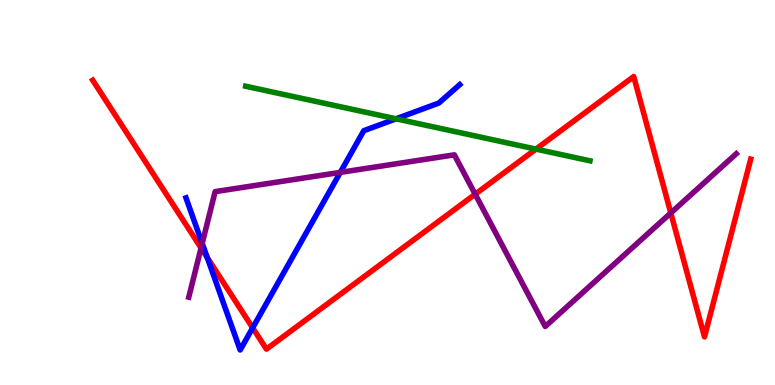[{'lines': ['blue', 'red'], 'intersections': [{'x': 2.67, 'y': 3.31}, {'x': 3.26, 'y': 1.48}]}, {'lines': ['green', 'red'], 'intersections': [{'x': 6.92, 'y': 6.13}]}, {'lines': ['purple', 'red'], 'intersections': [{'x': 2.59, 'y': 3.56}, {'x': 6.13, 'y': 4.96}, {'x': 8.66, 'y': 4.47}]}, {'lines': ['blue', 'green'], 'intersections': [{'x': 5.11, 'y': 6.91}]}, {'lines': ['blue', 'purple'], 'intersections': [{'x': 2.61, 'y': 3.68}, {'x': 4.39, 'y': 5.52}]}, {'lines': ['green', 'purple'], 'intersections': []}]